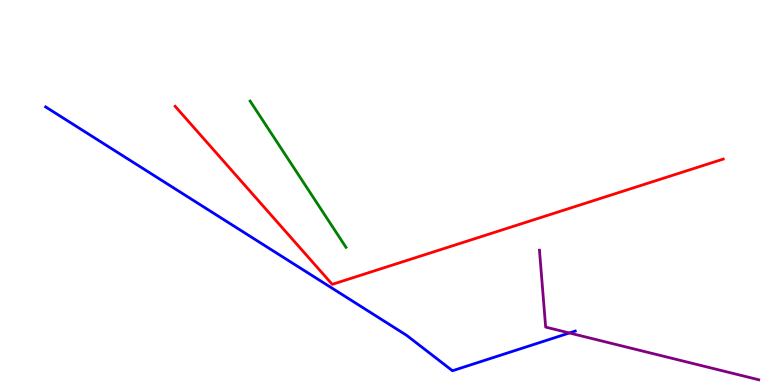[{'lines': ['blue', 'red'], 'intersections': []}, {'lines': ['green', 'red'], 'intersections': []}, {'lines': ['purple', 'red'], 'intersections': []}, {'lines': ['blue', 'green'], 'intersections': []}, {'lines': ['blue', 'purple'], 'intersections': [{'x': 7.35, 'y': 1.35}]}, {'lines': ['green', 'purple'], 'intersections': []}]